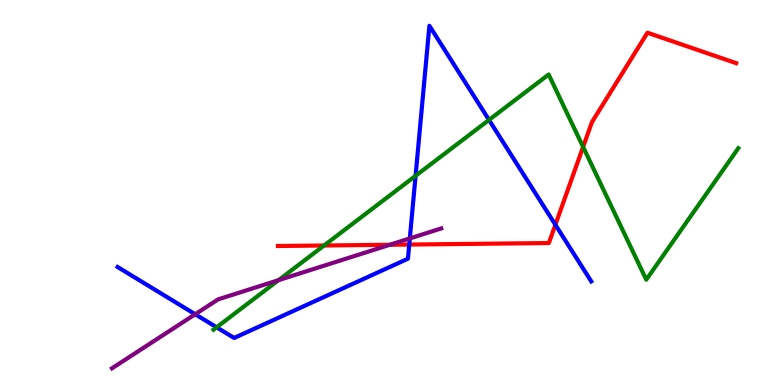[{'lines': ['blue', 'red'], 'intersections': [{'x': 5.28, 'y': 3.65}, {'x': 7.17, 'y': 4.16}]}, {'lines': ['green', 'red'], 'intersections': [{'x': 4.18, 'y': 3.62}, {'x': 7.52, 'y': 6.18}]}, {'lines': ['purple', 'red'], 'intersections': [{'x': 5.03, 'y': 3.64}]}, {'lines': ['blue', 'green'], 'intersections': [{'x': 2.8, 'y': 1.5}, {'x': 5.36, 'y': 5.43}, {'x': 6.31, 'y': 6.89}]}, {'lines': ['blue', 'purple'], 'intersections': [{'x': 2.52, 'y': 1.84}, {'x': 5.29, 'y': 3.81}]}, {'lines': ['green', 'purple'], 'intersections': [{'x': 3.59, 'y': 2.72}]}]